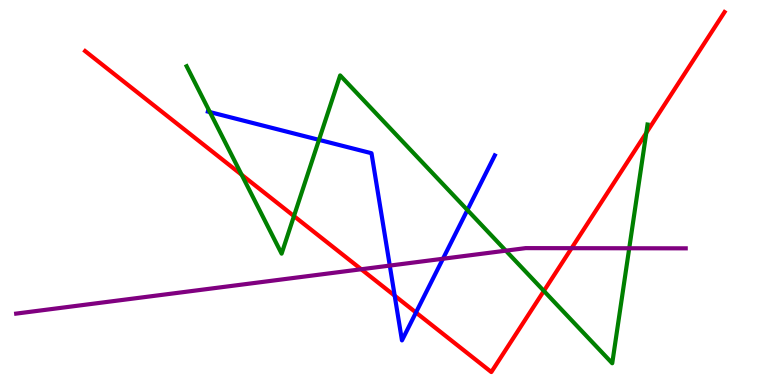[{'lines': ['blue', 'red'], 'intersections': [{'x': 5.09, 'y': 2.32}, {'x': 5.37, 'y': 1.88}]}, {'lines': ['green', 'red'], 'intersections': [{'x': 3.12, 'y': 5.46}, {'x': 3.79, 'y': 4.39}, {'x': 7.02, 'y': 2.44}, {'x': 8.34, 'y': 6.55}]}, {'lines': ['purple', 'red'], 'intersections': [{'x': 4.66, 'y': 3.01}, {'x': 7.38, 'y': 3.55}]}, {'lines': ['blue', 'green'], 'intersections': [{'x': 2.71, 'y': 7.09}, {'x': 4.12, 'y': 6.37}, {'x': 6.03, 'y': 4.54}]}, {'lines': ['blue', 'purple'], 'intersections': [{'x': 5.03, 'y': 3.1}, {'x': 5.72, 'y': 3.28}]}, {'lines': ['green', 'purple'], 'intersections': [{'x': 6.53, 'y': 3.49}, {'x': 8.12, 'y': 3.55}]}]